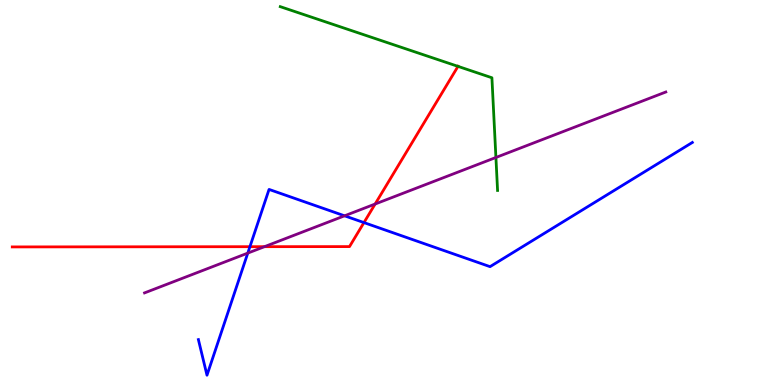[{'lines': ['blue', 'red'], 'intersections': [{'x': 3.22, 'y': 3.59}, {'x': 4.7, 'y': 4.22}]}, {'lines': ['green', 'red'], 'intersections': [{'x': 5.91, 'y': 8.28}]}, {'lines': ['purple', 'red'], 'intersections': [{'x': 3.41, 'y': 3.59}, {'x': 4.84, 'y': 4.7}]}, {'lines': ['blue', 'green'], 'intersections': []}, {'lines': ['blue', 'purple'], 'intersections': [{'x': 3.2, 'y': 3.43}, {'x': 4.45, 'y': 4.39}]}, {'lines': ['green', 'purple'], 'intersections': [{'x': 6.4, 'y': 5.91}]}]